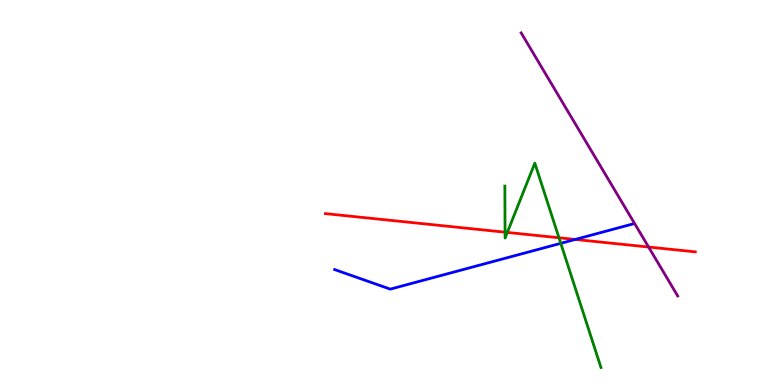[{'lines': ['blue', 'red'], 'intersections': [{'x': 7.42, 'y': 3.78}]}, {'lines': ['green', 'red'], 'intersections': [{'x': 6.52, 'y': 3.97}, {'x': 6.55, 'y': 3.96}, {'x': 7.21, 'y': 3.82}]}, {'lines': ['purple', 'red'], 'intersections': [{'x': 8.37, 'y': 3.58}]}, {'lines': ['blue', 'green'], 'intersections': [{'x': 7.24, 'y': 3.68}]}, {'lines': ['blue', 'purple'], 'intersections': []}, {'lines': ['green', 'purple'], 'intersections': []}]